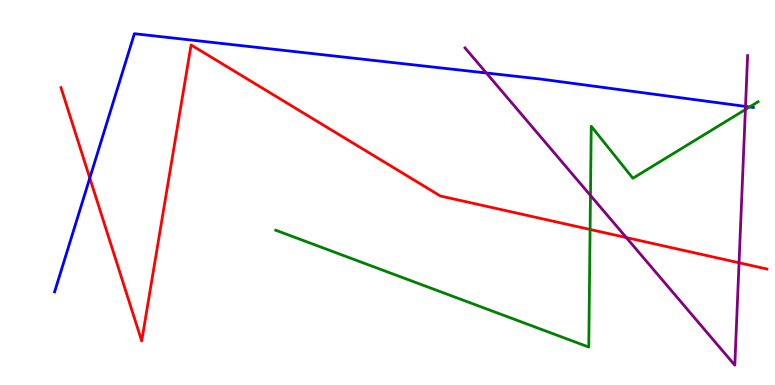[{'lines': ['blue', 'red'], 'intersections': [{'x': 1.16, 'y': 5.38}]}, {'lines': ['green', 'red'], 'intersections': [{'x': 7.61, 'y': 4.04}]}, {'lines': ['purple', 'red'], 'intersections': [{'x': 8.08, 'y': 3.83}, {'x': 9.54, 'y': 3.17}]}, {'lines': ['blue', 'green'], 'intersections': [{'x': 9.67, 'y': 7.22}]}, {'lines': ['blue', 'purple'], 'intersections': [{'x': 6.28, 'y': 8.1}, {'x': 9.62, 'y': 7.24}]}, {'lines': ['green', 'purple'], 'intersections': [{'x': 7.62, 'y': 4.92}, {'x': 9.62, 'y': 7.15}]}]